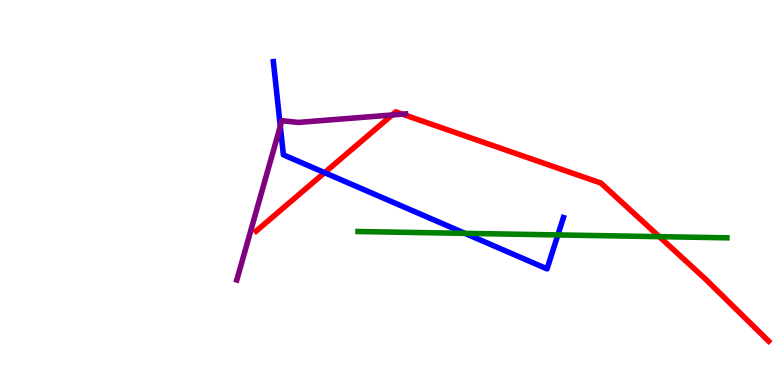[{'lines': ['blue', 'red'], 'intersections': [{'x': 4.19, 'y': 5.52}]}, {'lines': ['green', 'red'], 'intersections': [{'x': 8.51, 'y': 3.85}]}, {'lines': ['purple', 'red'], 'intersections': [{'x': 5.06, 'y': 7.01}, {'x': 5.19, 'y': 7.03}]}, {'lines': ['blue', 'green'], 'intersections': [{'x': 6.0, 'y': 3.94}, {'x': 7.2, 'y': 3.9}]}, {'lines': ['blue', 'purple'], 'intersections': [{'x': 3.62, 'y': 6.72}]}, {'lines': ['green', 'purple'], 'intersections': []}]